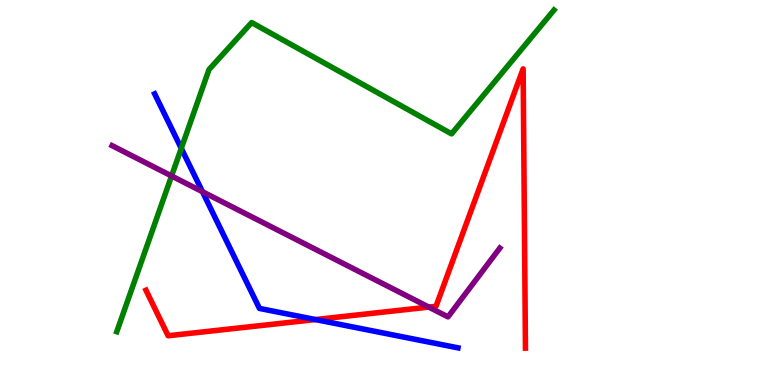[{'lines': ['blue', 'red'], 'intersections': [{'x': 4.07, 'y': 1.7}]}, {'lines': ['green', 'red'], 'intersections': []}, {'lines': ['purple', 'red'], 'intersections': [{'x': 5.53, 'y': 2.02}]}, {'lines': ['blue', 'green'], 'intersections': [{'x': 2.34, 'y': 6.15}]}, {'lines': ['blue', 'purple'], 'intersections': [{'x': 2.61, 'y': 5.02}]}, {'lines': ['green', 'purple'], 'intersections': [{'x': 2.21, 'y': 5.43}]}]